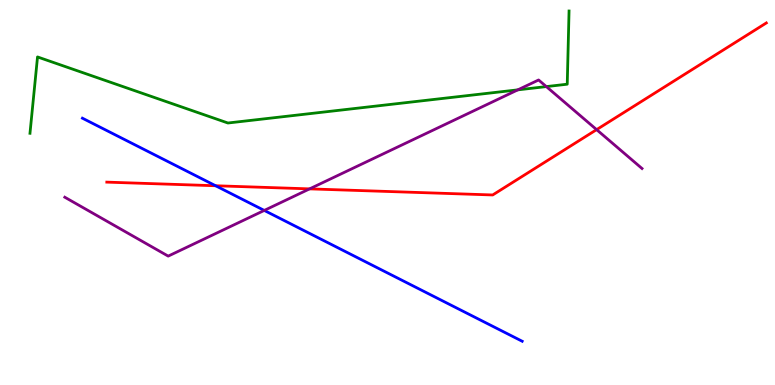[{'lines': ['blue', 'red'], 'intersections': [{'x': 2.78, 'y': 5.18}]}, {'lines': ['green', 'red'], 'intersections': []}, {'lines': ['purple', 'red'], 'intersections': [{'x': 3.99, 'y': 5.09}, {'x': 7.7, 'y': 6.63}]}, {'lines': ['blue', 'green'], 'intersections': []}, {'lines': ['blue', 'purple'], 'intersections': [{'x': 3.41, 'y': 4.53}]}, {'lines': ['green', 'purple'], 'intersections': [{'x': 6.68, 'y': 7.67}, {'x': 7.05, 'y': 7.75}]}]